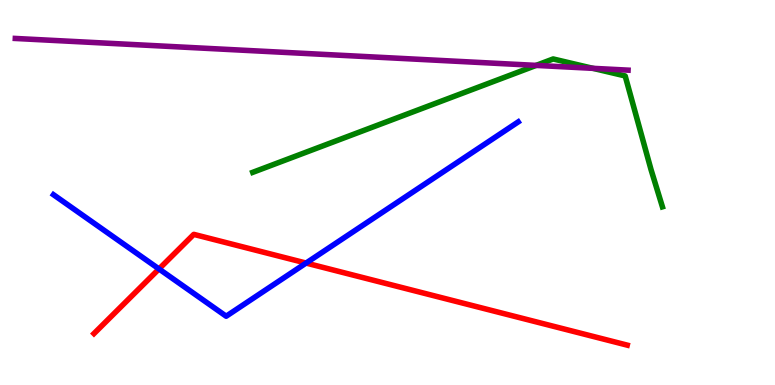[{'lines': ['blue', 'red'], 'intersections': [{'x': 2.05, 'y': 3.01}, {'x': 3.95, 'y': 3.17}]}, {'lines': ['green', 'red'], 'intersections': []}, {'lines': ['purple', 'red'], 'intersections': []}, {'lines': ['blue', 'green'], 'intersections': []}, {'lines': ['blue', 'purple'], 'intersections': []}, {'lines': ['green', 'purple'], 'intersections': [{'x': 6.92, 'y': 8.3}, {'x': 7.65, 'y': 8.23}]}]